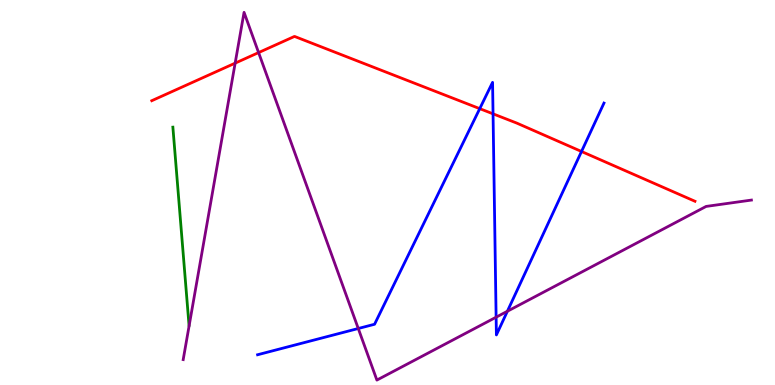[{'lines': ['blue', 'red'], 'intersections': [{'x': 6.19, 'y': 7.18}, {'x': 6.36, 'y': 7.04}, {'x': 7.5, 'y': 6.07}]}, {'lines': ['green', 'red'], 'intersections': []}, {'lines': ['purple', 'red'], 'intersections': [{'x': 3.03, 'y': 8.36}, {'x': 3.34, 'y': 8.63}]}, {'lines': ['blue', 'green'], 'intersections': []}, {'lines': ['blue', 'purple'], 'intersections': [{'x': 4.62, 'y': 1.47}, {'x': 6.4, 'y': 1.76}, {'x': 6.55, 'y': 1.92}]}, {'lines': ['green', 'purple'], 'intersections': []}]